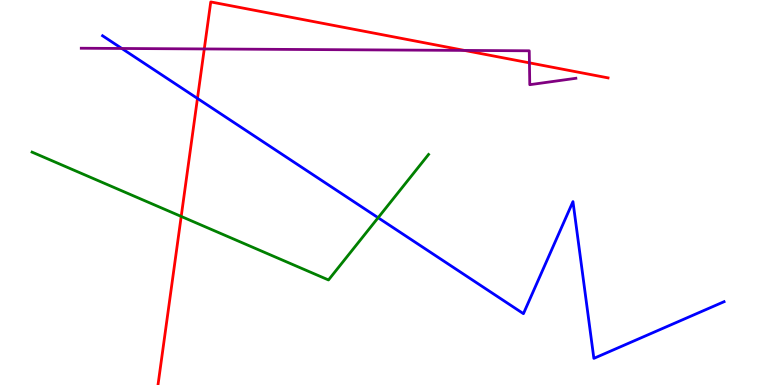[{'lines': ['blue', 'red'], 'intersections': [{'x': 2.55, 'y': 7.44}]}, {'lines': ['green', 'red'], 'intersections': [{'x': 2.34, 'y': 4.38}]}, {'lines': ['purple', 'red'], 'intersections': [{'x': 2.64, 'y': 8.73}, {'x': 5.99, 'y': 8.69}, {'x': 6.83, 'y': 8.37}]}, {'lines': ['blue', 'green'], 'intersections': [{'x': 4.88, 'y': 4.34}]}, {'lines': ['blue', 'purple'], 'intersections': [{'x': 1.57, 'y': 8.74}]}, {'lines': ['green', 'purple'], 'intersections': []}]